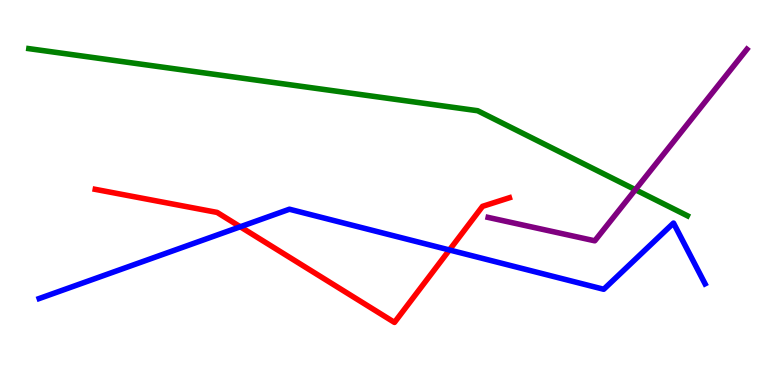[{'lines': ['blue', 'red'], 'intersections': [{'x': 3.1, 'y': 4.11}, {'x': 5.8, 'y': 3.51}]}, {'lines': ['green', 'red'], 'intersections': []}, {'lines': ['purple', 'red'], 'intersections': []}, {'lines': ['blue', 'green'], 'intersections': []}, {'lines': ['blue', 'purple'], 'intersections': []}, {'lines': ['green', 'purple'], 'intersections': [{'x': 8.2, 'y': 5.07}]}]